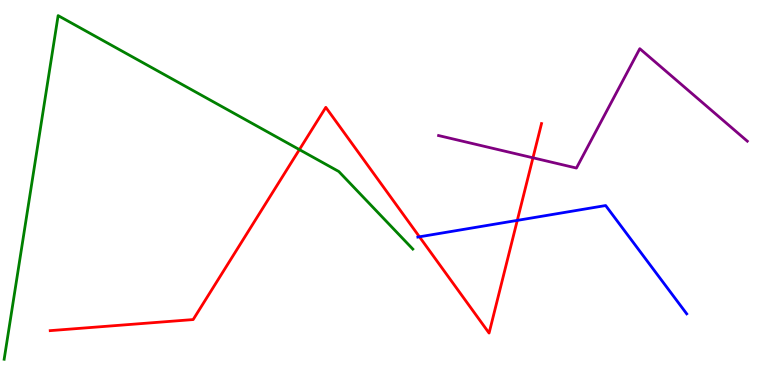[{'lines': ['blue', 'red'], 'intersections': [{'x': 5.41, 'y': 3.85}, {'x': 6.67, 'y': 4.28}]}, {'lines': ['green', 'red'], 'intersections': [{'x': 3.86, 'y': 6.11}]}, {'lines': ['purple', 'red'], 'intersections': [{'x': 6.88, 'y': 5.9}]}, {'lines': ['blue', 'green'], 'intersections': []}, {'lines': ['blue', 'purple'], 'intersections': []}, {'lines': ['green', 'purple'], 'intersections': []}]